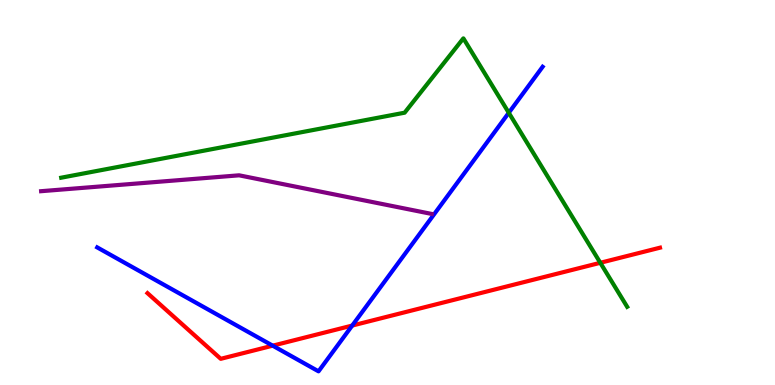[{'lines': ['blue', 'red'], 'intersections': [{'x': 3.52, 'y': 1.02}, {'x': 4.54, 'y': 1.54}]}, {'lines': ['green', 'red'], 'intersections': [{'x': 7.75, 'y': 3.17}]}, {'lines': ['purple', 'red'], 'intersections': []}, {'lines': ['blue', 'green'], 'intersections': [{'x': 6.56, 'y': 7.07}]}, {'lines': ['blue', 'purple'], 'intersections': []}, {'lines': ['green', 'purple'], 'intersections': []}]